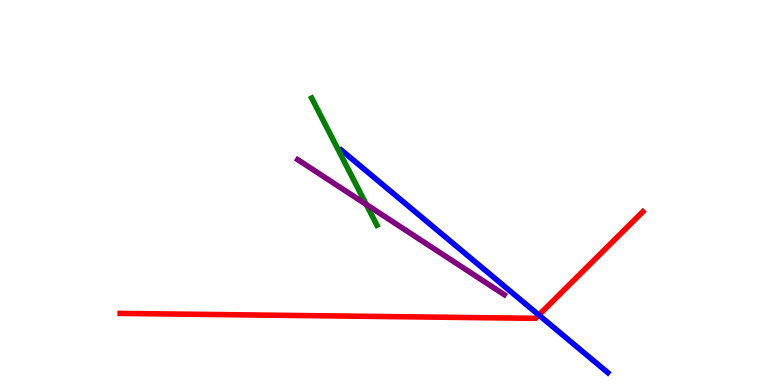[{'lines': ['blue', 'red'], 'intersections': [{'x': 6.95, 'y': 1.82}]}, {'lines': ['green', 'red'], 'intersections': []}, {'lines': ['purple', 'red'], 'intersections': []}, {'lines': ['blue', 'green'], 'intersections': []}, {'lines': ['blue', 'purple'], 'intersections': []}, {'lines': ['green', 'purple'], 'intersections': [{'x': 4.73, 'y': 4.69}]}]